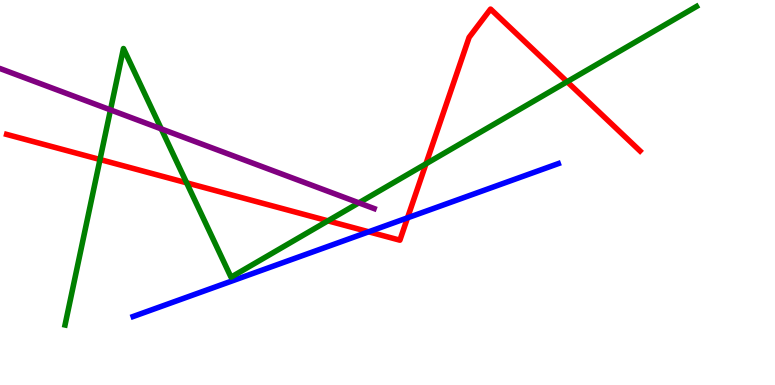[{'lines': ['blue', 'red'], 'intersections': [{'x': 4.76, 'y': 3.98}, {'x': 5.26, 'y': 4.34}]}, {'lines': ['green', 'red'], 'intersections': [{'x': 1.29, 'y': 5.86}, {'x': 2.41, 'y': 5.25}, {'x': 4.23, 'y': 4.26}, {'x': 5.5, 'y': 5.75}, {'x': 7.32, 'y': 7.88}]}, {'lines': ['purple', 'red'], 'intersections': []}, {'lines': ['blue', 'green'], 'intersections': []}, {'lines': ['blue', 'purple'], 'intersections': []}, {'lines': ['green', 'purple'], 'intersections': [{'x': 1.43, 'y': 7.15}, {'x': 2.08, 'y': 6.65}, {'x': 4.63, 'y': 4.73}]}]